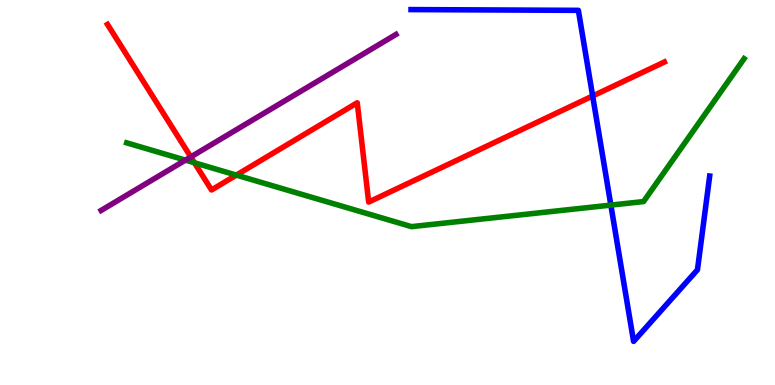[{'lines': ['blue', 'red'], 'intersections': [{'x': 7.65, 'y': 7.51}]}, {'lines': ['green', 'red'], 'intersections': [{'x': 2.51, 'y': 5.77}, {'x': 3.05, 'y': 5.45}]}, {'lines': ['purple', 'red'], 'intersections': [{'x': 2.46, 'y': 5.92}]}, {'lines': ['blue', 'green'], 'intersections': [{'x': 7.88, 'y': 4.67}]}, {'lines': ['blue', 'purple'], 'intersections': []}, {'lines': ['green', 'purple'], 'intersections': [{'x': 2.39, 'y': 5.84}]}]